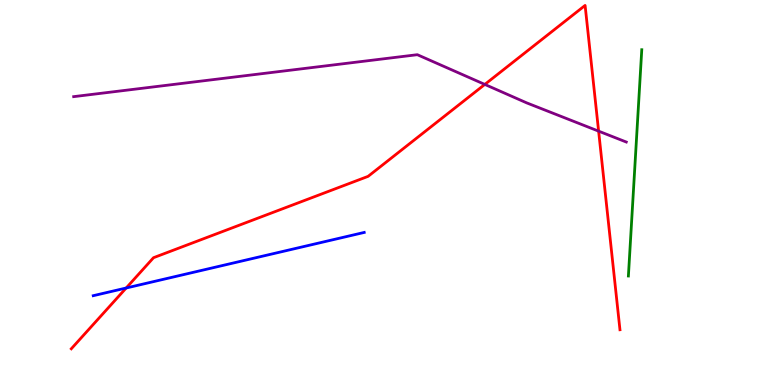[{'lines': ['blue', 'red'], 'intersections': [{'x': 1.63, 'y': 2.52}]}, {'lines': ['green', 'red'], 'intersections': []}, {'lines': ['purple', 'red'], 'intersections': [{'x': 6.26, 'y': 7.81}, {'x': 7.72, 'y': 6.59}]}, {'lines': ['blue', 'green'], 'intersections': []}, {'lines': ['blue', 'purple'], 'intersections': []}, {'lines': ['green', 'purple'], 'intersections': []}]